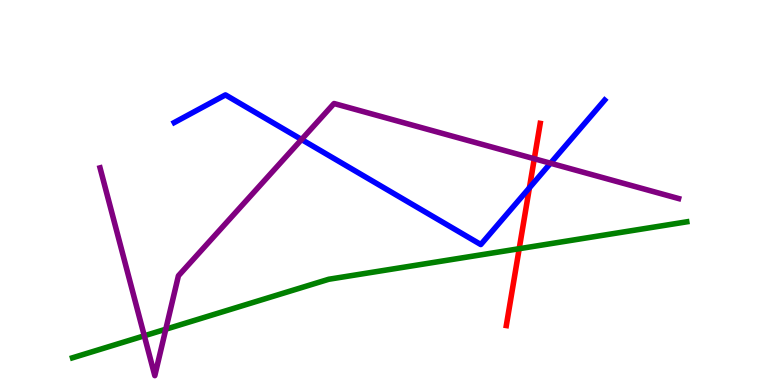[{'lines': ['blue', 'red'], 'intersections': [{'x': 6.83, 'y': 5.12}]}, {'lines': ['green', 'red'], 'intersections': [{'x': 6.7, 'y': 3.54}]}, {'lines': ['purple', 'red'], 'intersections': [{'x': 6.89, 'y': 5.88}]}, {'lines': ['blue', 'green'], 'intersections': []}, {'lines': ['blue', 'purple'], 'intersections': [{'x': 3.89, 'y': 6.38}, {'x': 7.1, 'y': 5.76}]}, {'lines': ['green', 'purple'], 'intersections': [{'x': 1.86, 'y': 1.28}, {'x': 2.14, 'y': 1.45}]}]